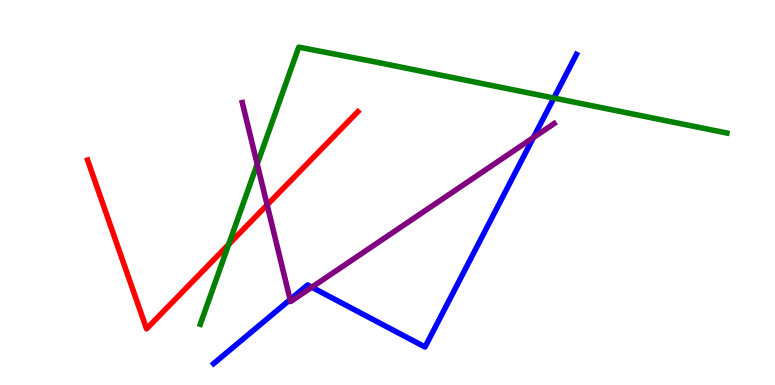[{'lines': ['blue', 'red'], 'intersections': []}, {'lines': ['green', 'red'], 'intersections': [{'x': 2.95, 'y': 3.65}]}, {'lines': ['purple', 'red'], 'intersections': [{'x': 3.45, 'y': 4.68}]}, {'lines': ['blue', 'green'], 'intersections': [{'x': 7.15, 'y': 7.45}]}, {'lines': ['blue', 'purple'], 'intersections': [{'x': 3.74, 'y': 2.22}, {'x': 4.02, 'y': 2.54}, {'x': 6.88, 'y': 6.43}]}, {'lines': ['green', 'purple'], 'intersections': [{'x': 3.32, 'y': 5.74}]}]